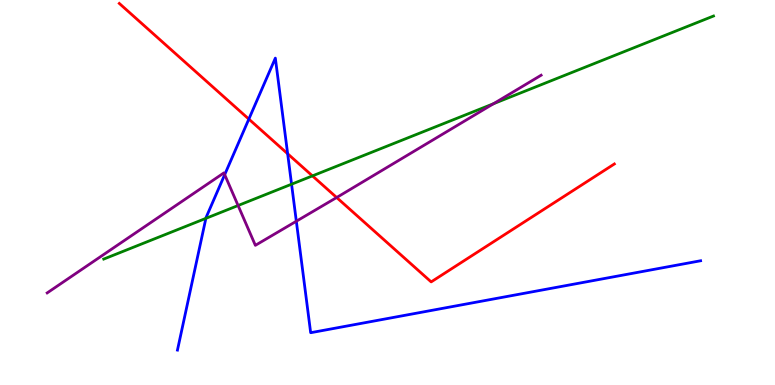[{'lines': ['blue', 'red'], 'intersections': [{'x': 3.21, 'y': 6.91}, {'x': 3.71, 'y': 6.01}]}, {'lines': ['green', 'red'], 'intersections': [{'x': 4.03, 'y': 5.43}]}, {'lines': ['purple', 'red'], 'intersections': [{'x': 4.34, 'y': 4.87}]}, {'lines': ['blue', 'green'], 'intersections': [{'x': 2.66, 'y': 4.33}, {'x': 3.76, 'y': 5.22}]}, {'lines': ['blue', 'purple'], 'intersections': [{'x': 2.9, 'y': 5.46}, {'x': 3.82, 'y': 4.25}]}, {'lines': ['green', 'purple'], 'intersections': [{'x': 3.07, 'y': 4.66}, {'x': 6.37, 'y': 7.31}]}]